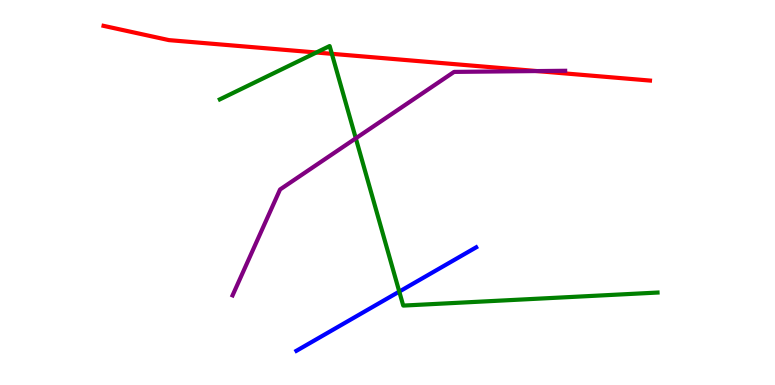[{'lines': ['blue', 'red'], 'intersections': []}, {'lines': ['green', 'red'], 'intersections': [{'x': 4.08, 'y': 8.64}, {'x': 4.28, 'y': 8.6}]}, {'lines': ['purple', 'red'], 'intersections': [{'x': 6.93, 'y': 8.15}]}, {'lines': ['blue', 'green'], 'intersections': [{'x': 5.15, 'y': 2.43}]}, {'lines': ['blue', 'purple'], 'intersections': []}, {'lines': ['green', 'purple'], 'intersections': [{'x': 4.59, 'y': 6.41}]}]